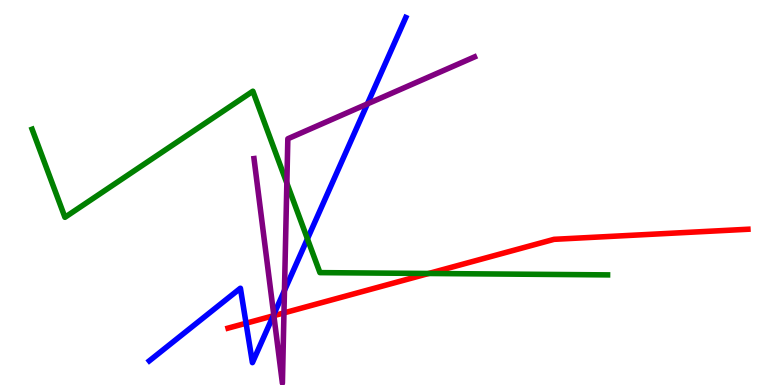[{'lines': ['blue', 'red'], 'intersections': [{'x': 3.17, 'y': 1.6}, {'x': 3.53, 'y': 1.8}]}, {'lines': ['green', 'red'], 'intersections': [{'x': 5.53, 'y': 2.9}]}, {'lines': ['purple', 'red'], 'intersections': [{'x': 3.53, 'y': 1.8}, {'x': 3.66, 'y': 1.87}]}, {'lines': ['blue', 'green'], 'intersections': [{'x': 3.97, 'y': 3.8}]}, {'lines': ['blue', 'purple'], 'intersections': [{'x': 3.53, 'y': 1.83}, {'x': 3.67, 'y': 2.45}, {'x': 4.74, 'y': 7.3}]}, {'lines': ['green', 'purple'], 'intersections': [{'x': 3.7, 'y': 5.24}]}]